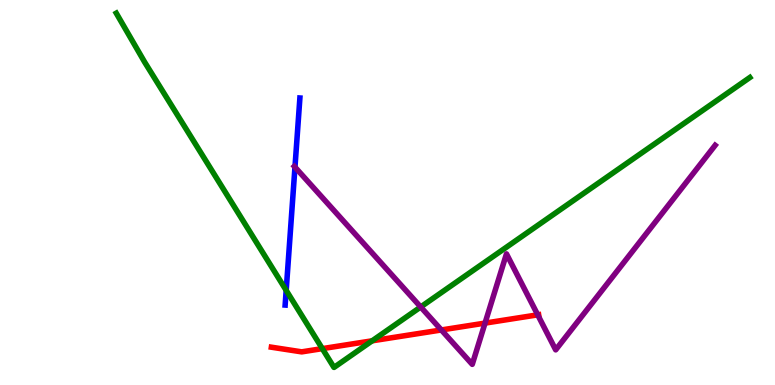[{'lines': ['blue', 'red'], 'intersections': []}, {'lines': ['green', 'red'], 'intersections': [{'x': 4.16, 'y': 0.945}, {'x': 4.8, 'y': 1.15}]}, {'lines': ['purple', 'red'], 'intersections': [{'x': 5.69, 'y': 1.43}, {'x': 6.26, 'y': 1.61}, {'x': 6.94, 'y': 1.82}]}, {'lines': ['blue', 'green'], 'intersections': [{'x': 3.69, 'y': 2.46}]}, {'lines': ['blue', 'purple'], 'intersections': [{'x': 3.81, 'y': 5.66}]}, {'lines': ['green', 'purple'], 'intersections': [{'x': 5.43, 'y': 2.03}]}]